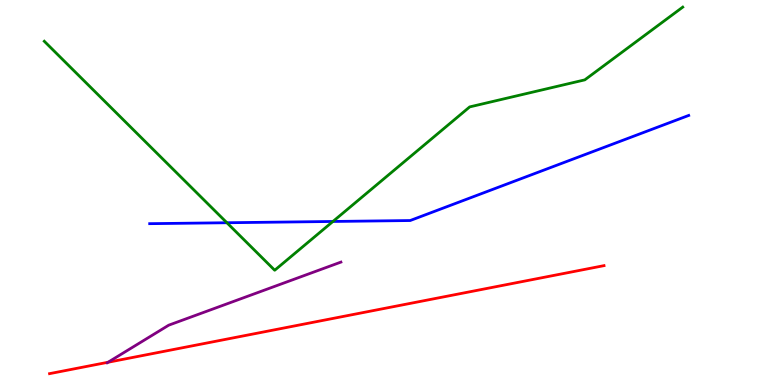[{'lines': ['blue', 'red'], 'intersections': []}, {'lines': ['green', 'red'], 'intersections': []}, {'lines': ['purple', 'red'], 'intersections': [{'x': 1.39, 'y': 0.591}]}, {'lines': ['blue', 'green'], 'intersections': [{'x': 2.93, 'y': 4.21}, {'x': 4.3, 'y': 4.25}]}, {'lines': ['blue', 'purple'], 'intersections': []}, {'lines': ['green', 'purple'], 'intersections': []}]